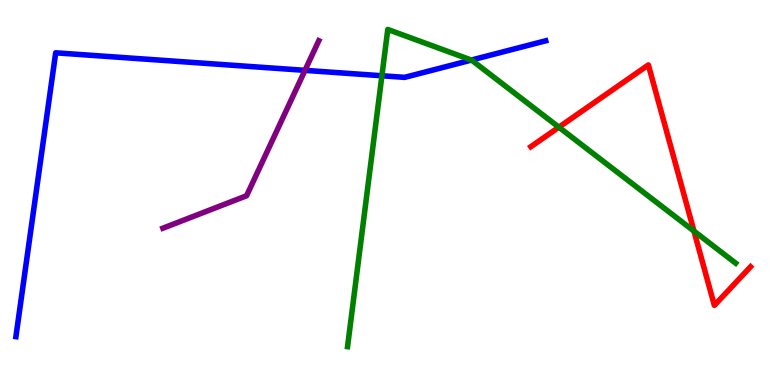[{'lines': ['blue', 'red'], 'intersections': []}, {'lines': ['green', 'red'], 'intersections': [{'x': 7.21, 'y': 6.7}, {'x': 8.95, 'y': 4.0}]}, {'lines': ['purple', 'red'], 'intersections': []}, {'lines': ['blue', 'green'], 'intersections': [{'x': 4.93, 'y': 8.03}, {'x': 6.08, 'y': 8.44}]}, {'lines': ['blue', 'purple'], 'intersections': [{'x': 3.94, 'y': 8.17}]}, {'lines': ['green', 'purple'], 'intersections': []}]